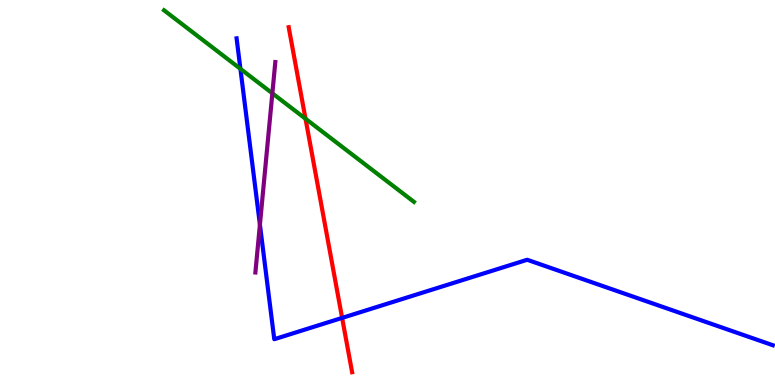[{'lines': ['blue', 'red'], 'intersections': [{'x': 4.41, 'y': 1.74}]}, {'lines': ['green', 'red'], 'intersections': [{'x': 3.94, 'y': 6.92}]}, {'lines': ['purple', 'red'], 'intersections': []}, {'lines': ['blue', 'green'], 'intersections': [{'x': 3.1, 'y': 8.21}]}, {'lines': ['blue', 'purple'], 'intersections': [{'x': 3.35, 'y': 4.17}]}, {'lines': ['green', 'purple'], 'intersections': [{'x': 3.51, 'y': 7.58}]}]